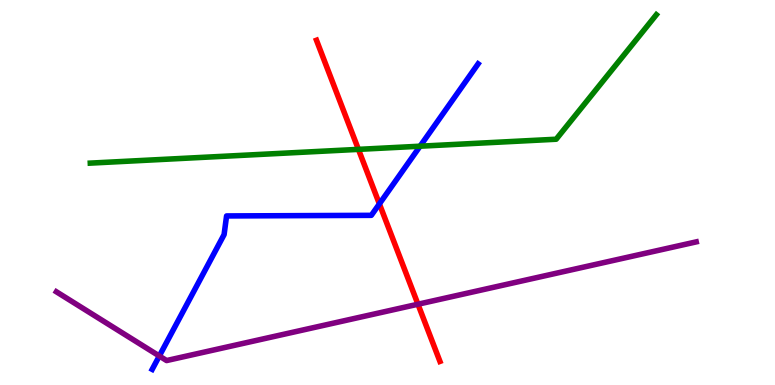[{'lines': ['blue', 'red'], 'intersections': [{'x': 4.9, 'y': 4.7}]}, {'lines': ['green', 'red'], 'intersections': [{'x': 4.62, 'y': 6.12}]}, {'lines': ['purple', 'red'], 'intersections': [{'x': 5.39, 'y': 2.1}]}, {'lines': ['blue', 'green'], 'intersections': [{'x': 5.42, 'y': 6.2}]}, {'lines': ['blue', 'purple'], 'intersections': [{'x': 2.06, 'y': 0.753}]}, {'lines': ['green', 'purple'], 'intersections': []}]